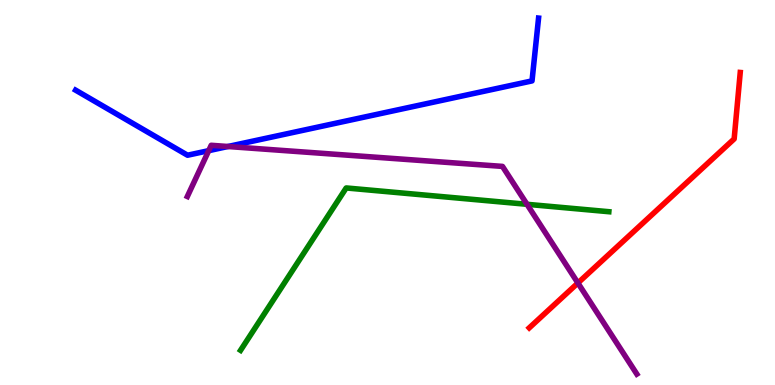[{'lines': ['blue', 'red'], 'intersections': []}, {'lines': ['green', 'red'], 'intersections': []}, {'lines': ['purple', 'red'], 'intersections': [{'x': 7.46, 'y': 2.65}]}, {'lines': ['blue', 'green'], 'intersections': []}, {'lines': ['blue', 'purple'], 'intersections': [{'x': 2.69, 'y': 6.09}, {'x': 2.94, 'y': 6.19}]}, {'lines': ['green', 'purple'], 'intersections': [{'x': 6.8, 'y': 4.69}]}]